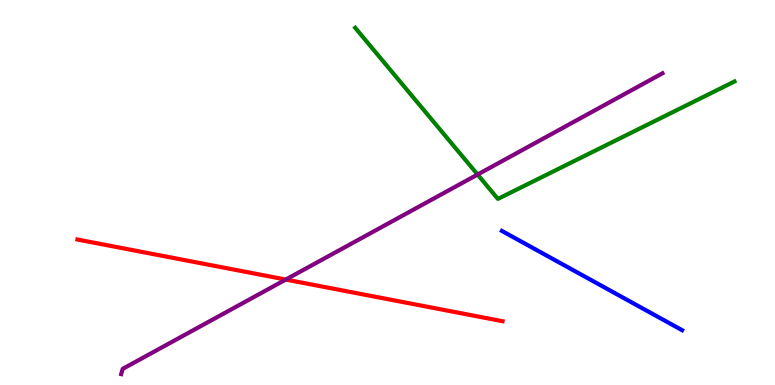[{'lines': ['blue', 'red'], 'intersections': []}, {'lines': ['green', 'red'], 'intersections': []}, {'lines': ['purple', 'red'], 'intersections': [{'x': 3.69, 'y': 2.74}]}, {'lines': ['blue', 'green'], 'intersections': []}, {'lines': ['blue', 'purple'], 'intersections': []}, {'lines': ['green', 'purple'], 'intersections': [{'x': 6.16, 'y': 5.47}]}]